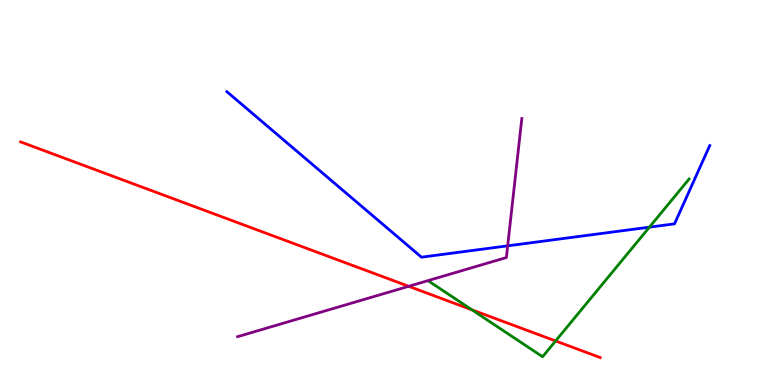[{'lines': ['blue', 'red'], 'intersections': []}, {'lines': ['green', 'red'], 'intersections': [{'x': 6.09, 'y': 1.95}, {'x': 7.17, 'y': 1.14}]}, {'lines': ['purple', 'red'], 'intersections': [{'x': 5.27, 'y': 2.56}]}, {'lines': ['blue', 'green'], 'intersections': [{'x': 8.38, 'y': 4.1}]}, {'lines': ['blue', 'purple'], 'intersections': [{'x': 6.55, 'y': 3.61}]}, {'lines': ['green', 'purple'], 'intersections': []}]